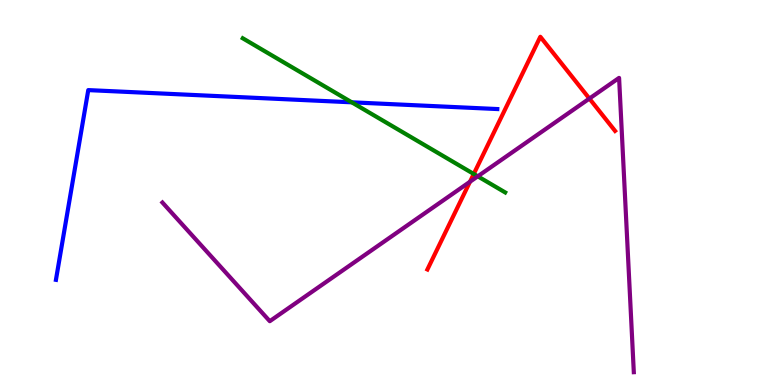[{'lines': ['blue', 'red'], 'intersections': []}, {'lines': ['green', 'red'], 'intersections': [{'x': 6.11, 'y': 5.48}]}, {'lines': ['purple', 'red'], 'intersections': [{'x': 6.06, 'y': 5.28}, {'x': 7.61, 'y': 7.44}]}, {'lines': ['blue', 'green'], 'intersections': [{'x': 4.54, 'y': 7.34}]}, {'lines': ['blue', 'purple'], 'intersections': []}, {'lines': ['green', 'purple'], 'intersections': [{'x': 6.16, 'y': 5.42}]}]